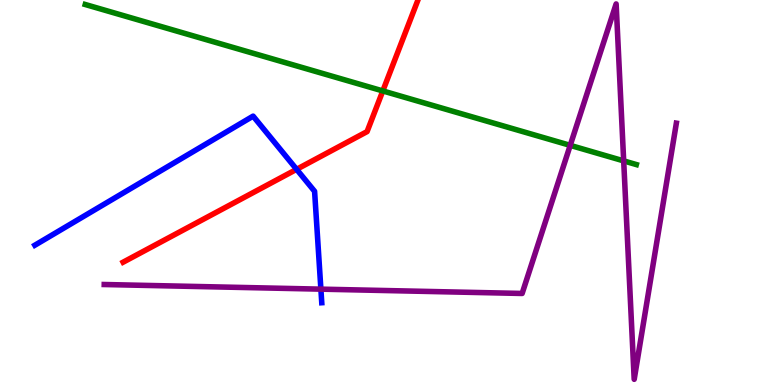[{'lines': ['blue', 'red'], 'intersections': [{'x': 3.83, 'y': 5.6}]}, {'lines': ['green', 'red'], 'intersections': [{'x': 4.94, 'y': 7.64}]}, {'lines': ['purple', 'red'], 'intersections': []}, {'lines': ['blue', 'green'], 'intersections': []}, {'lines': ['blue', 'purple'], 'intersections': [{'x': 4.14, 'y': 2.49}]}, {'lines': ['green', 'purple'], 'intersections': [{'x': 7.36, 'y': 6.22}, {'x': 8.05, 'y': 5.82}]}]